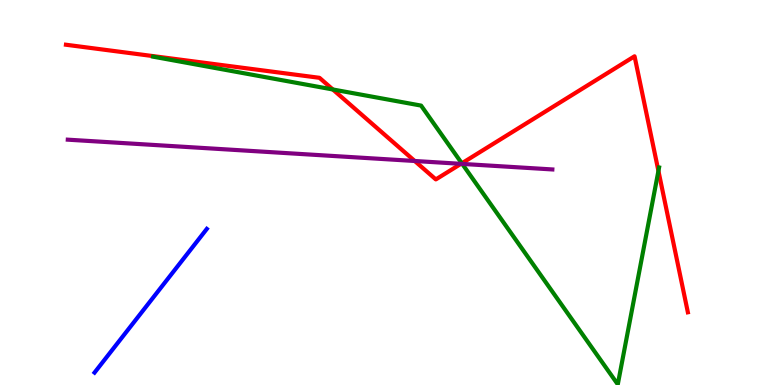[{'lines': ['blue', 'red'], 'intersections': []}, {'lines': ['green', 'red'], 'intersections': [{'x': 4.29, 'y': 7.68}, {'x': 5.96, 'y': 5.76}, {'x': 8.5, 'y': 5.56}]}, {'lines': ['purple', 'red'], 'intersections': [{'x': 5.35, 'y': 5.82}, {'x': 5.95, 'y': 5.74}]}, {'lines': ['blue', 'green'], 'intersections': []}, {'lines': ['blue', 'purple'], 'intersections': []}, {'lines': ['green', 'purple'], 'intersections': [{'x': 5.96, 'y': 5.74}]}]